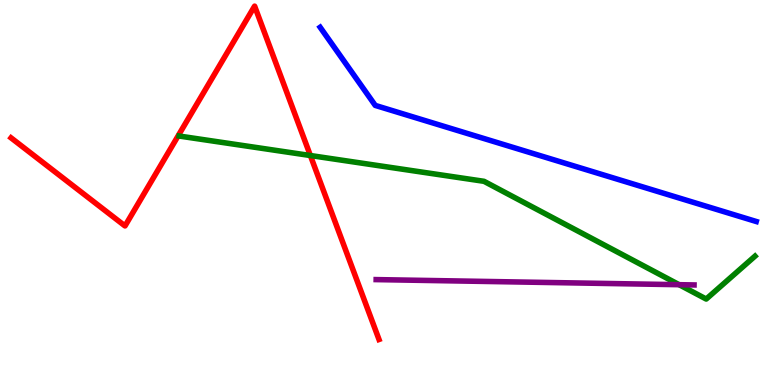[{'lines': ['blue', 'red'], 'intersections': []}, {'lines': ['green', 'red'], 'intersections': [{'x': 4.0, 'y': 5.96}]}, {'lines': ['purple', 'red'], 'intersections': []}, {'lines': ['blue', 'green'], 'intersections': []}, {'lines': ['blue', 'purple'], 'intersections': []}, {'lines': ['green', 'purple'], 'intersections': [{'x': 8.76, 'y': 2.61}]}]